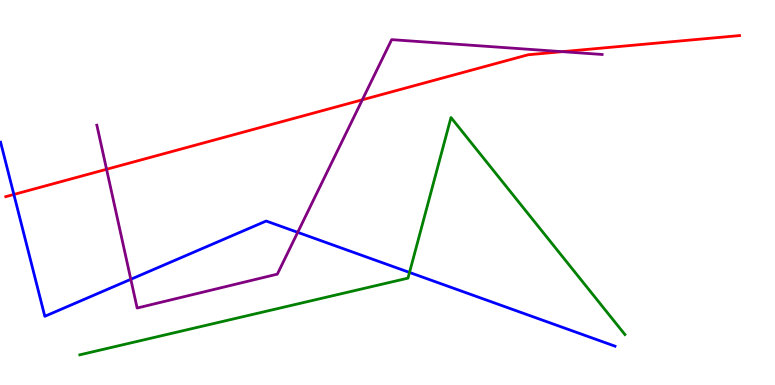[{'lines': ['blue', 'red'], 'intersections': [{'x': 0.179, 'y': 4.95}]}, {'lines': ['green', 'red'], 'intersections': []}, {'lines': ['purple', 'red'], 'intersections': [{'x': 1.38, 'y': 5.6}, {'x': 4.68, 'y': 7.41}, {'x': 7.26, 'y': 8.66}]}, {'lines': ['blue', 'green'], 'intersections': [{'x': 5.28, 'y': 2.92}]}, {'lines': ['blue', 'purple'], 'intersections': [{'x': 1.69, 'y': 2.75}, {'x': 3.84, 'y': 3.97}]}, {'lines': ['green', 'purple'], 'intersections': []}]